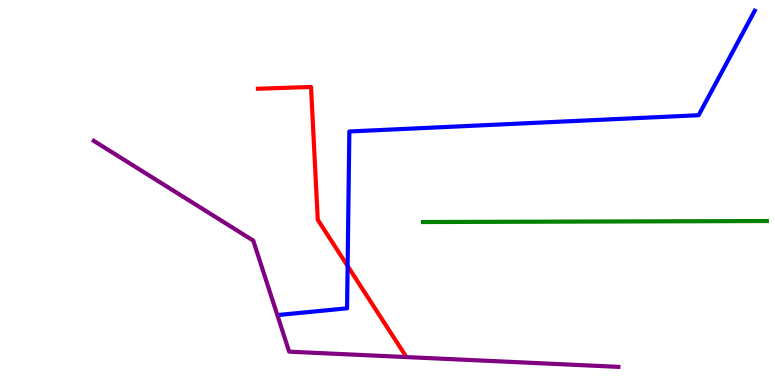[{'lines': ['blue', 'red'], 'intersections': [{'x': 4.49, 'y': 3.09}]}, {'lines': ['green', 'red'], 'intersections': []}, {'lines': ['purple', 'red'], 'intersections': []}, {'lines': ['blue', 'green'], 'intersections': []}, {'lines': ['blue', 'purple'], 'intersections': []}, {'lines': ['green', 'purple'], 'intersections': []}]